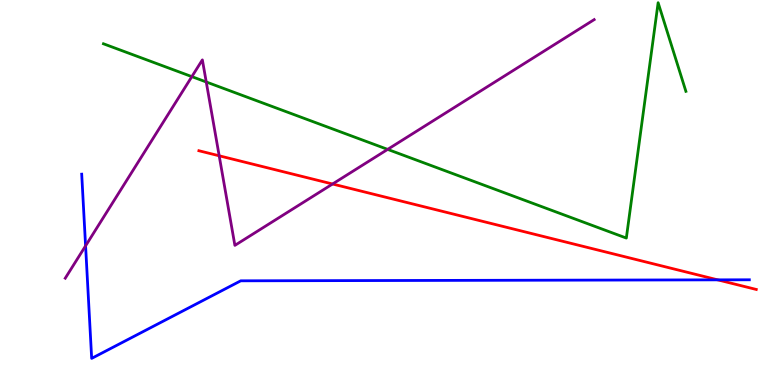[{'lines': ['blue', 'red'], 'intersections': [{'x': 9.26, 'y': 2.73}]}, {'lines': ['green', 'red'], 'intersections': []}, {'lines': ['purple', 'red'], 'intersections': [{'x': 2.83, 'y': 5.95}, {'x': 4.29, 'y': 5.22}]}, {'lines': ['blue', 'green'], 'intersections': []}, {'lines': ['blue', 'purple'], 'intersections': [{'x': 1.1, 'y': 3.61}]}, {'lines': ['green', 'purple'], 'intersections': [{'x': 2.48, 'y': 8.01}, {'x': 2.66, 'y': 7.87}, {'x': 5.0, 'y': 6.12}]}]